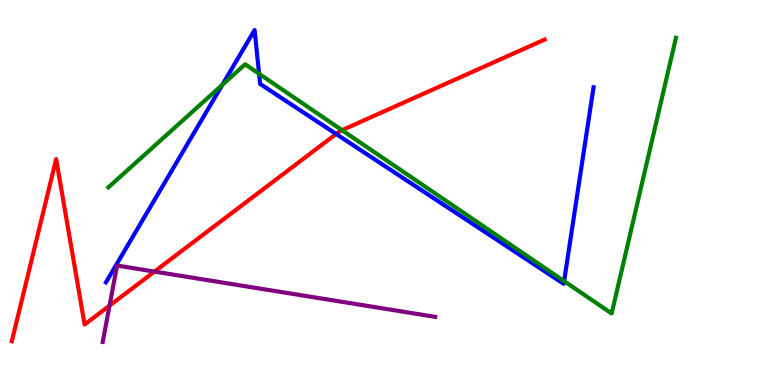[{'lines': ['blue', 'red'], 'intersections': [{'x': 4.34, 'y': 6.52}]}, {'lines': ['green', 'red'], 'intersections': [{'x': 4.41, 'y': 6.62}]}, {'lines': ['purple', 'red'], 'intersections': [{'x': 1.41, 'y': 2.06}, {'x': 1.99, 'y': 2.95}]}, {'lines': ['blue', 'green'], 'intersections': [{'x': 2.87, 'y': 7.8}, {'x': 3.34, 'y': 8.08}, {'x': 7.28, 'y': 2.7}]}, {'lines': ['blue', 'purple'], 'intersections': []}, {'lines': ['green', 'purple'], 'intersections': []}]